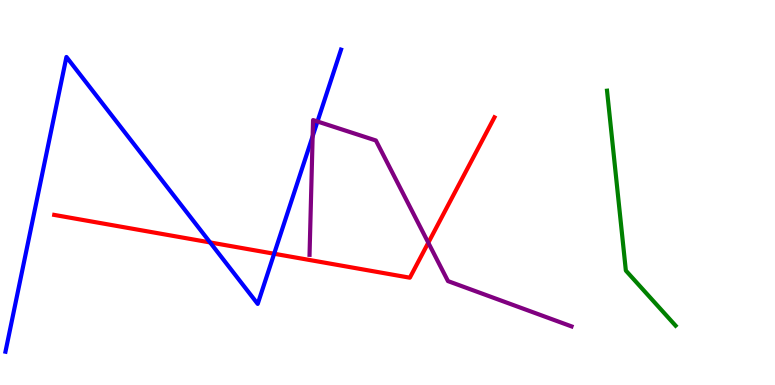[{'lines': ['blue', 'red'], 'intersections': [{'x': 2.71, 'y': 3.7}, {'x': 3.54, 'y': 3.41}]}, {'lines': ['green', 'red'], 'intersections': []}, {'lines': ['purple', 'red'], 'intersections': [{'x': 5.53, 'y': 3.7}]}, {'lines': ['blue', 'green'], 'intersections': []}, {'lines': ['blue', 'purple'], 'intersections': [{'x': 4.03, 'y': 6.46}, {'x': 4.1, 'y': 6.84}]}, {'lines': ['green', 'purple'], 'intersections': []}]